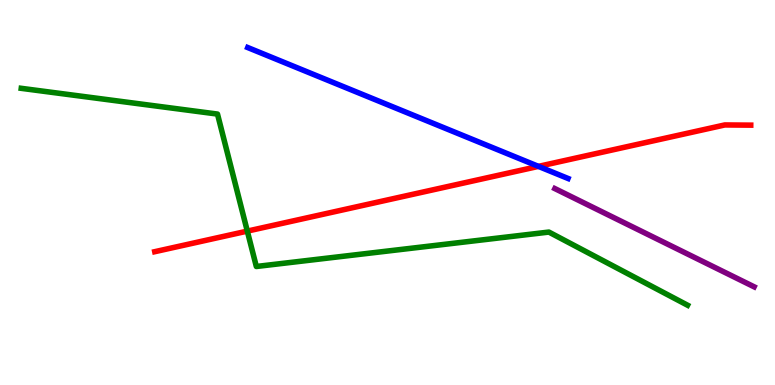[{'lines': ['blue', 'red'], 'intersections': [{'x': 6.95, 'y': 5.68}]}, {'lines': ['green', 'red'], 'intersections': [{'x': 3.19, 'y': 4.0}]}, {'lines': ['purple', 'red'], 'intersections': []}, {'lines': ['blue', 'green'], 'intersections': []}, {'lines': ['blue', 'purple'], 'intersections': []}, {'lines': ['green', 'purple'], 'intersections': []}]